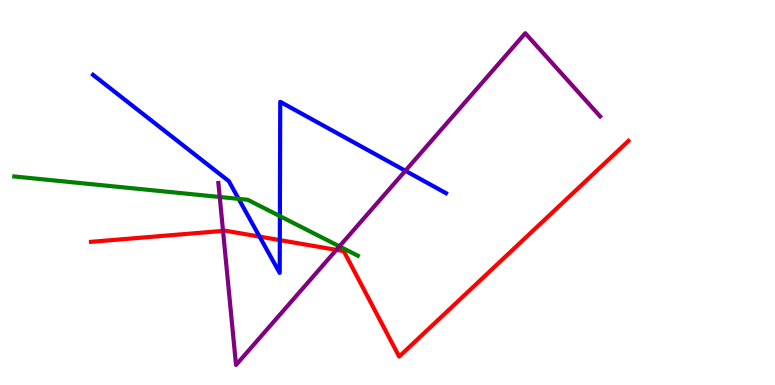[{'lines': ['blue', 'red'], 'intersections': [{'x': 3.35, 'y': 3.85}, {'x': 3.61, 'y': 3.76}]}, {'lines': ['green', 'red'], 'intersections': []}, {'lines': ['purple', 'red'], 'intersections': [{'x': 2.88, 'y': 4.0}, {'x': 4.34, 'y': 3.51}]}, {'lines': ['blue', 'green'], 'intersections': [{'x': 3.08, 'y': 4.83}, {'x': 3.61, 'y': 4.39}]}, {'lines': ['blue', 'purple'], 'intersections': [{'x': 5.23, 'y': 5.56}]}, {'lines': ['green', 'purple'], 'intersections': [{'x': 2.84, 'y': 4.88}, {'x': 4.38, 'y': 3.6}]}]